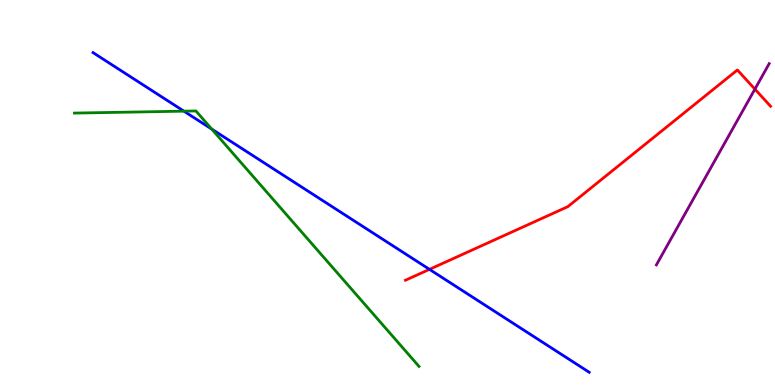[{'lines': ['blue', 'red'], 'intersections': [{'x': 5.54, 'y': 3.0}]}, {'lines': ['green', 'red'], 'intersections': []}, {'lines': ['purple', 'red'], 'intersections': [{'x': 9.74, 'y': 7.68}]}, {'lines': ['blue', 'green'], 'intersections': [{'x': 2.37, 'y': 7.11}, {'x': 2.73, 'y': 6.65}]}, {'lines': ['blue', 'purple'], 'intersections': []}, {'lines': ['green', 'purple'], 'intersections': []}]